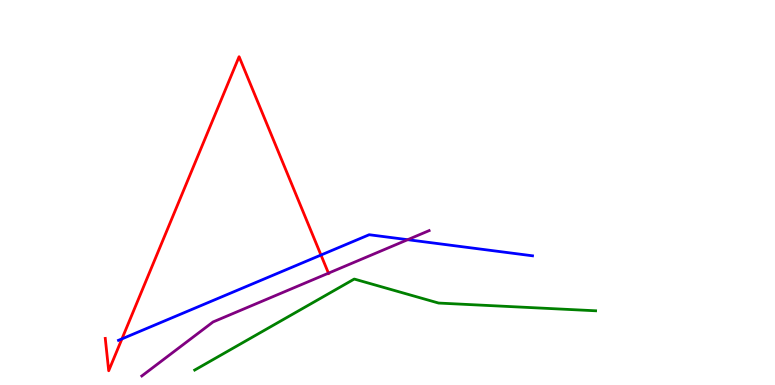[{'lines': ['blue', 'red'], 'intersections': [{'x': 1.57, 'y': 1.2}, {'x': 4.14, 'y': 3.38}]}, {'lines': ['green', 'red'], 'intersections': []}, {'lines': ['purple', 'red'], 'intersections': [{'x': 4.24, 'y': 2.9}]}, {'lines': ['blue', 'green'], 'intersections': []}, {'lines': ['blue', 'purple'], 'intersections': [{'x': 5.26, 'y': 3.77}]}, {'lines': ['green', 'purple'], 'intersections': []}]